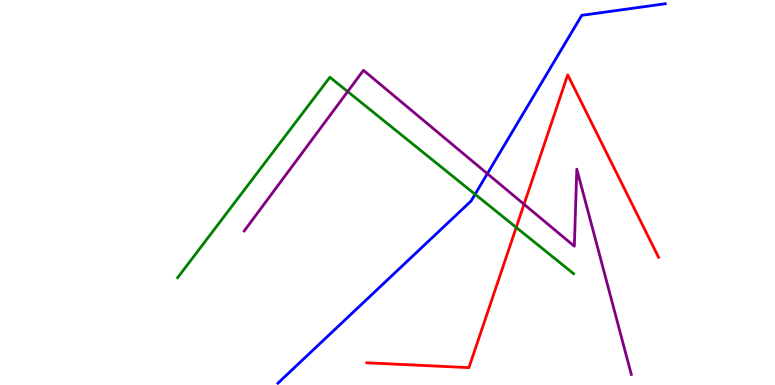[{'lines': ['blue', 'red'], 'intersections': []}, {'lines': ['green', 'red'], 'intersections': [{'x': 6.66, 'y': 4.09}]}, {'lines': ['purple', 'red'], 'intersections': [{'x': 6.76, 'y': 4.69}]}, {'lines': ['blue', 'green'], 'intersections': [{'x': 6.13, 'y': 4.95}]}, {'lines': ['blue', 'purple'], 'intersections': [{'x': 6.29, 'y': 5.49}]}, {'lines': ['green', 'purple'], 'intersections': [{'x': 4.49, 'y': 7.62}]}]